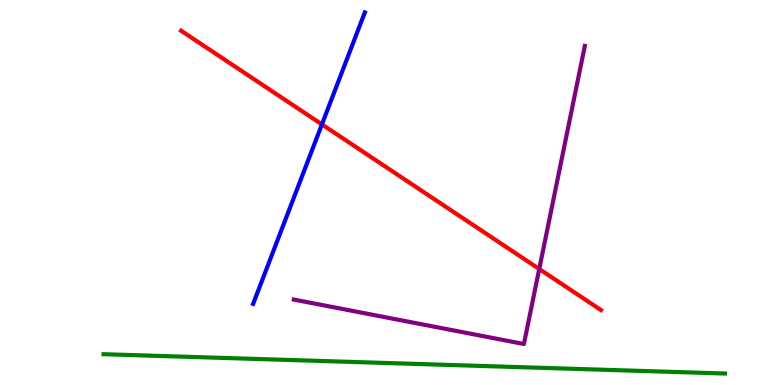[{'lines': ['blue', 'red'], 'intersections': [{'x': 4.15, 'y': 6.77}]}, {'lines': ['green', 'red'], 'intersections': []}, {'lines': ['purple', 'red'], 'intersections': [{'x': 6.96, 'y': 3.01}]}, {'lines': ['blue', 'green'], 'intersections': []}, {'lines': ['blue', 'purple'], 'intersections': []}, {'lines': ['green', 'purple'], 'intersections': []}]